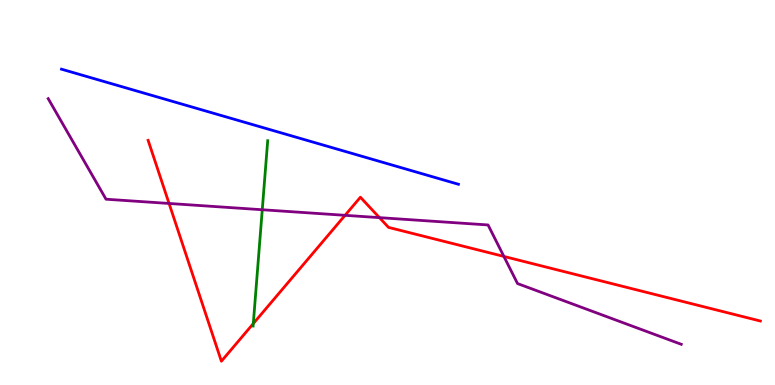[{'lines': ['blue', 'red'], 'intersections': []}, {'lines': ['green', 'red'], 'intersections': [{'x': 3.27, 'y': 1.6}]}, {'lines': ['purple', 'red'], 'intersections': [{'x': 2.18, 'y': 4.72}, {'x': 4.45, 'y': 4.41}, {'x': 4.9, 'y': 4.35}, {'x': 6.5, 'y': 3.34}]}, {'lines': ['blue', 'green'], 'intersections': []}, {'lines': ['blue', 'purple'], 'intersections': []}, {'lines': ['green', 'purple'], 'intersections': [{'x': 3.38, 'y': 4.55}]}]